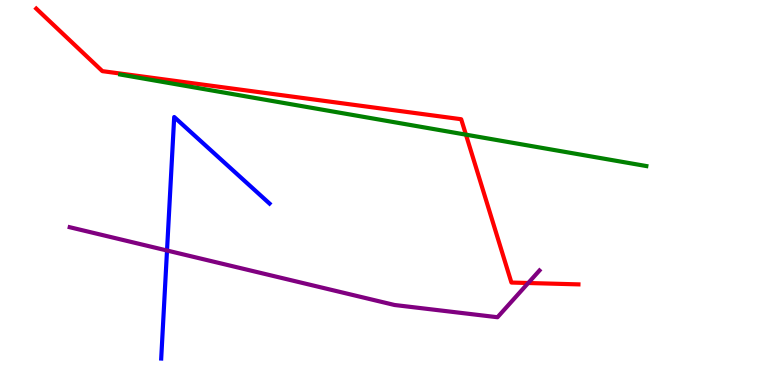[{'lines': ['blue', 'red'], 'intersections': []}, {'lines': ['green', 'red'], 'intersections': [{'x': 6.01, 'y': 6.5}]}, {'lines': ['purple', 'red'], 'intersections': [{'x': 6.82, 'y': 2.65}]}, {'lines': ['blue', 'green'], 'intersections': []}, {'lines': ['blue', 'purple'], 'intersections': [{'x': 2.16, 'y': 3.49}]}, {'lines': ['green', 'purple'], 'intersections': []}]